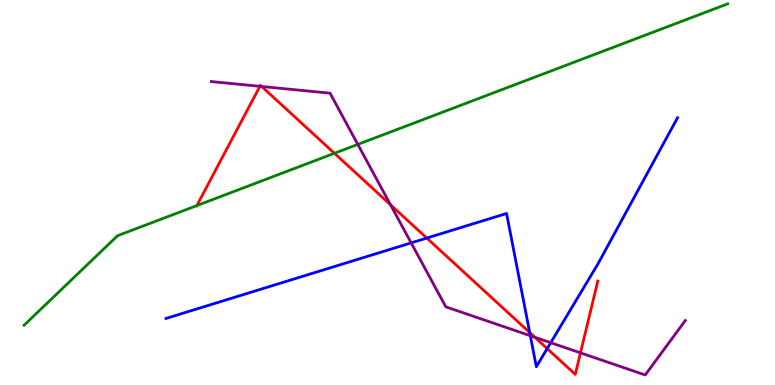[{'lines': ['blue', 'red'], 'intersections': [{'x': 5.51, 'y': 3.82}, {'x': 6.83, 'y': 1.36}, {'x': 7.06, 'y': 0.945}]}, {'lines': ['green', 'red'], 'intersections': [{'x': 2.54, 'y': 4.66}, {'x': 4.32, 'y': 6.02}]}, {'lines': ['purple', 'red'], 'intersections': [{'x': 3.35, 'y': 7.76}, {'x': 3.38, 'y': 7.75}, {'x': 5.04, 'y': 4.68}, {'x': 6.9, 'y': 1.24}, {'x': 7.49, 'y': 0.835}]}, {'lines': ['blue', 'green'], 'intersections': []}, {'lines': ['blue', 'purple'], 'intersections': [{'x': 5.31, 'y': 3.69}, {'x': 6.84, 'y': 1.28}, {'x': 7.11, 'y': 1.1}]}, {'lines': ['green', 'purple'], 'intersections': [{'x': 4.62, 'y': 6.25}]}]